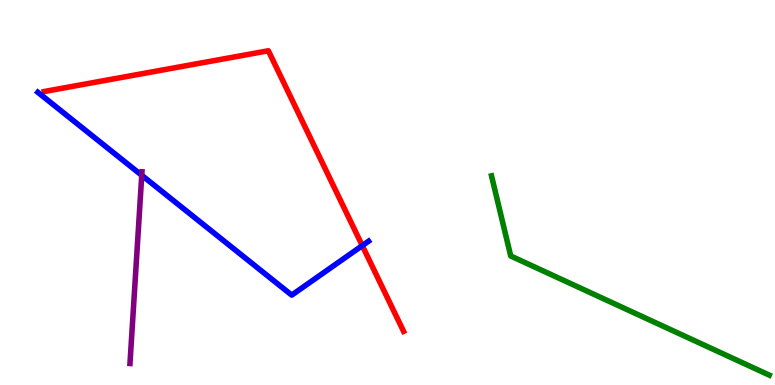[{'lines': ['blue', 'red'], 'intersections': [{'x': 4.67, 'y': 3.62}]}, {'lines': ['green', 'red'], 'intersections': []}, {'lines': ['purple', 'red'], 'intersections': []}, {'lines': ['blue', 'green'], 'intersections': []}, {'lines': ['blue', 'purple'], 'intersections': [{'x': 1.83, 'y': 5.45}]}, {'lines': ['green', 'purple'], 'intersections': []}]